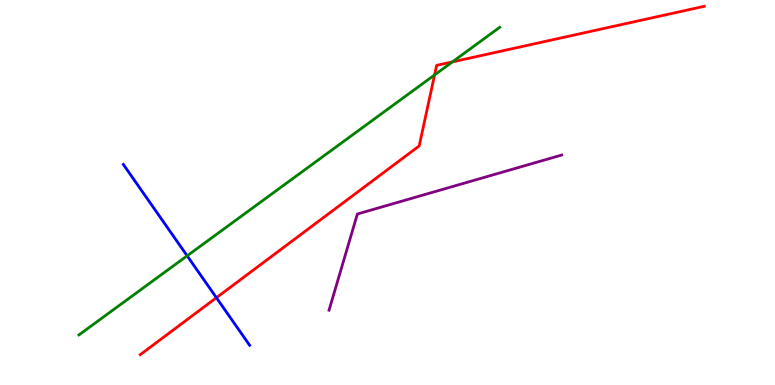[{'lines': ['blue', 'red'], 'intersections': [{'x': 2.79, 'y': 2.27}]}, {'lines': ['green', 'red'], 'intersections': [{'x': 5.61, 'y': 8.05}, {'x': 5.84, 'y': 8.39}]}, {'lines': ['purple', 'red'], 'intersections': []}, {'lines': ['blue', 'green'], 'intersections': [{'x': 2.41, 'y': 3.36}]}, {'lines': ['blue', 'purple'], 'intersections': []}, {'lines': ['green', 'purple'], 'intersections': []}]